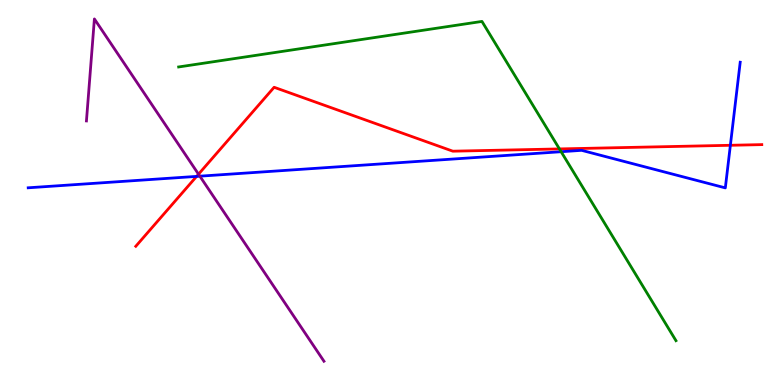[{'lines': ['blue', 'red'], 'intersections': [{'x': 2.54, 'y': 5.42}, {'x': 9.42, 'y': 6.23}]}, {'lines': ['green', 'red'], 'intersections': [{'x': 7.22, 'y': 6.13}]}, {'lines': ['purple', 'red'], 'intersections': [{'x': 2.56, 'y': 5.48}]}, {'lines': ['blue', 'green'], 'intersections': [{'x': 7.24, 'y': 6.06}]}, {'lines': ['blue', 'purple'], 'intersections': [{'x': 2.58, 'y': 5.42}]}, {'lines': ['green', 'purple'], 'intersections': []}]